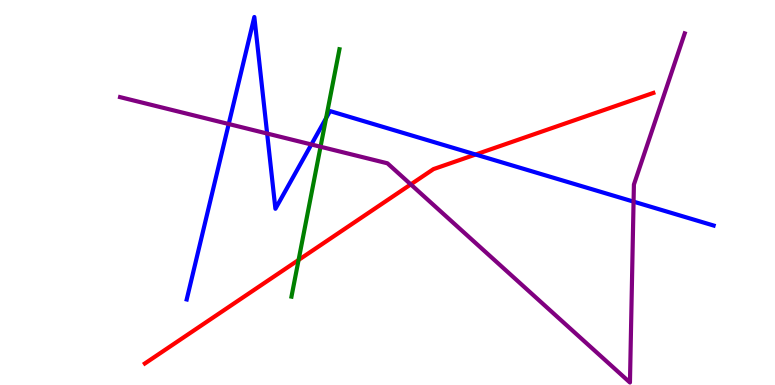[{'lines': ['blue', 'red'], 'intersections': [{'x': 6.14, 'y': 5.99}]}, {'lines': ['green', 'red'], 'intersections': [{'x': 3.85, 'y': 3.25}]}, {'lines': ['purple', 'red'], 'intersections': [{'x': 5.3, 'y': 5.21}]}, {'lines': ['blue', 'green'], 'intersections': [{'x': 4.21, 'y': 6.93}]}, {'lines': ['blue', 'purple'], 'intersections': [{'x': 2.95, 'y': 6.78}, {'x': 3.45, 'y': 6.53}, {'x': 4.02, 'y': 6.25}, {'x': 8.18, 'y': 4.76}]}, {'lines': ['green', 'purple'], 'intersections': [{'x': 4.14, 'y': 6.19}]}]